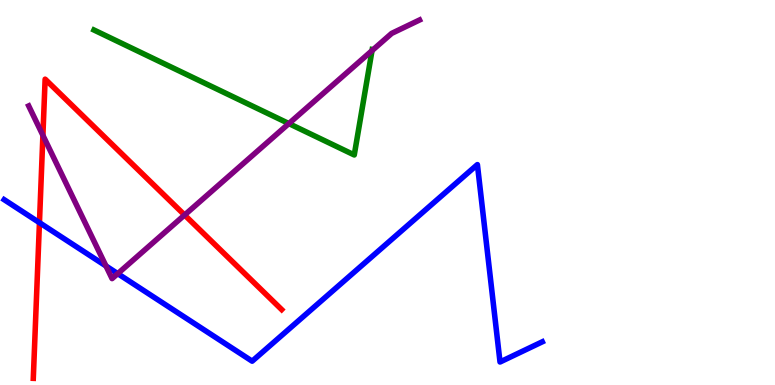[{'lines': ['blue', 'red'], 'intersections': [{'x': 0.509, 'y': 4.22}]}, {'lines': ['green', 'red'], 'intersections': []}, {'lines': ['purple', 'red'], 'intersections': [{'x': 0.554, 'y': 6.48}, {'x': 2.38, 'y': 4.42}]}, {'lines': ['blue', 'green'], 'intersections': []}, {'lines': ['blue', 'purple'], 'intersections': [{'x': 1.37, 'y': 3.09}, {'x': 1.52, 'y': 2.89}]}, {'lines': ['green', 'purple'], 'intersections': [{'x': 3.73, 'y': 6.79}, {'x': 4.8, 'y': 8.69}]}]